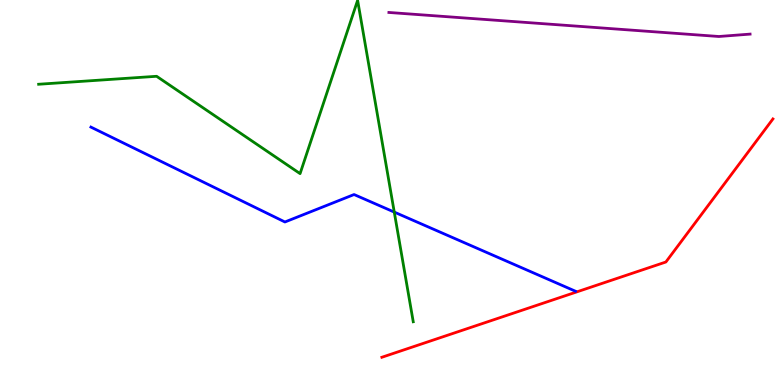[{'lines': ['blue', 'red'], 'intersections': []}, {'lines': ['green', 'red'], 'intersections': []}, {'lines': ['purple', 'red'], 'intersections': []}, {'lines': ['blue', 'green'], 'intersections': [{'x': 5.09, 'y': 4.49}]}, {'lines': ['blue', 'purple'], 'intersections': []}, {'lines': ['green', 'purple'], 'intersections': []}]